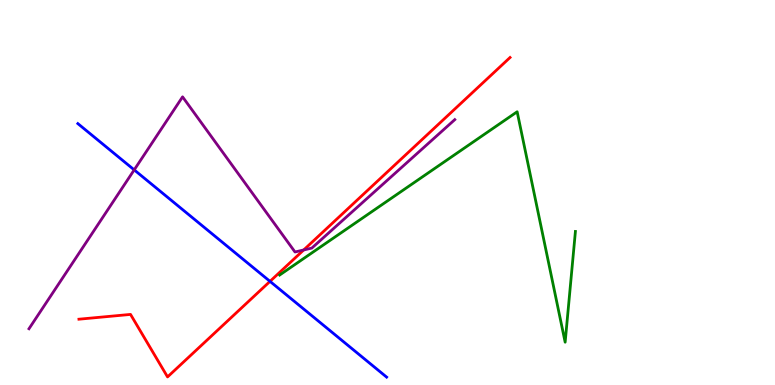[{'lines': ['blue', 'red'], 'intersections': [{'x': 3.48, 'y': 2.69}]}, {'lines': ['green', 'red'], 'intersections': []}, {'lines': ['purple', 'red'], 'intersections': [{'x': 3.92, 'y': 3.51}]}, {'lines': ['blue', 'green'], 'intersections': []}, {'lines': ['blue', 'purple'], 'intersections': [{'x': 1.73, 'y': 5.59}]}, {'lines': ['green', 'purple'], 'intersections': []}]